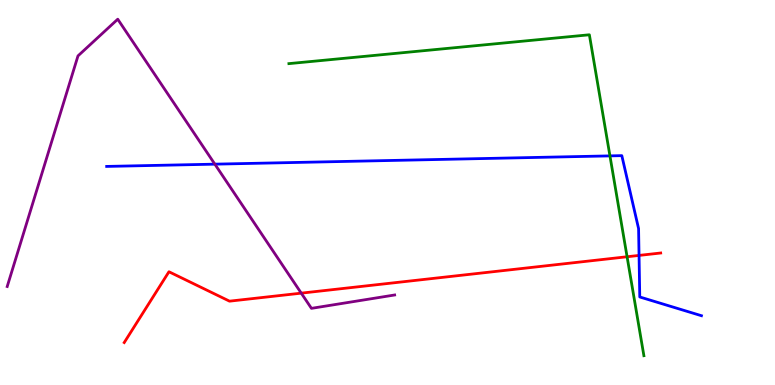[{'lines': ['blue', 'red'], 'intersections': [{'x': 8.25, 'y': 3.37}]}, {'lines': ['green', 'red'], 'intersections': [{'x': 8.09, 'y': 3.33}]}, {'lines': ['purple', 'red'], 'intersections': [{'x': 3.89, 'y': 2.39}]}, {'lines': ['blue', 'green'], 'intersections': [{'x': 7.87, 'y': 5.95}]}, {'lines': ['blue', 'purple'], 'intersections': [{'x': 2.77, 'y': 5.74}]}, {'lines': ['green', 'purple'], 'intersections': []}]